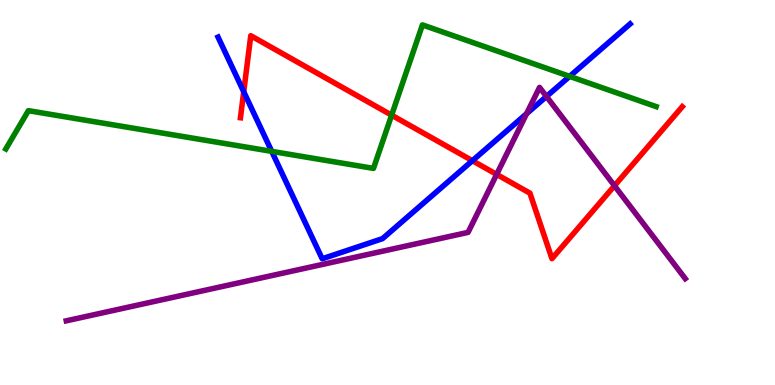[{'lines': ['blue', 'red'], 'intersections': [{'x': 3.14, 'y': 7.62}, {'x': 6.1, 'y': 5.83}]}, {'lines': ['green', 'red'], 'intersections': [{'x': 5.05, 'y': 7.01}]}, {'lines': ['purple', 'red'], 'intersections': [{'x': 6.41, 'y': 5.47}, {'x': 7.93, 'y': 5.18}]}, {'lines': ['blue', 'green'], 'intersections': [{'x': 3.51, 'y': 6.07}, {'x': 7.35, 'y': 8.02}]}, {'lines': ['blue', 'purple'], 'intersections': [{'x': 6.79, 'y': 7.05}, {'x': 7.05, 'y': 7.49}]}, {'lines': ['green', 'purple'], 'intersections': []}]